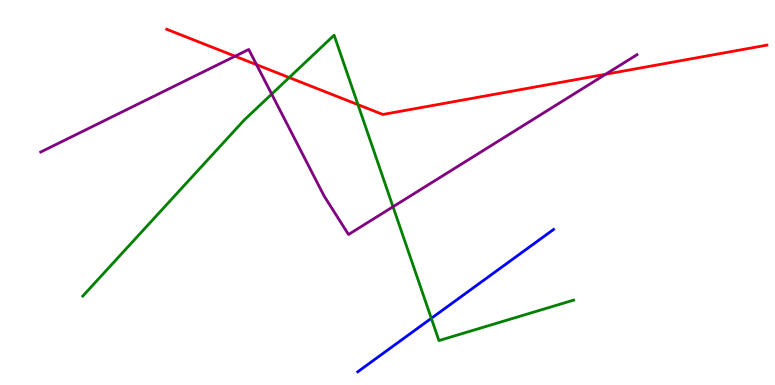[{'lines': ['blue', 'red'], 'intersections': []}, {'lines': ['green', 'red'], 'intersections': [{'x': 3.73, 'y': 7.99}, {'x': 4.62, 'y': 7.28}]}, {'lines': ['purple', 'red'], 'intersections': [{'x': 3.03, 'y': 8.54}, {'x': 3.31, 'y': 8.32}, {'x': 7.81, 'y': 8.07}]}, {'lines': ['blue', 'green'], 'intersections': [{'x': 5.57, 'y': 1.73}]}, {'lines': ['blue', 'purple'], 'intersections': []}, {'lines': ['green', 'purple'], 'intersections': [{'x': 3.51, 'y': 7.56}, {'x': 5.07, 'y': 4.63}]}]